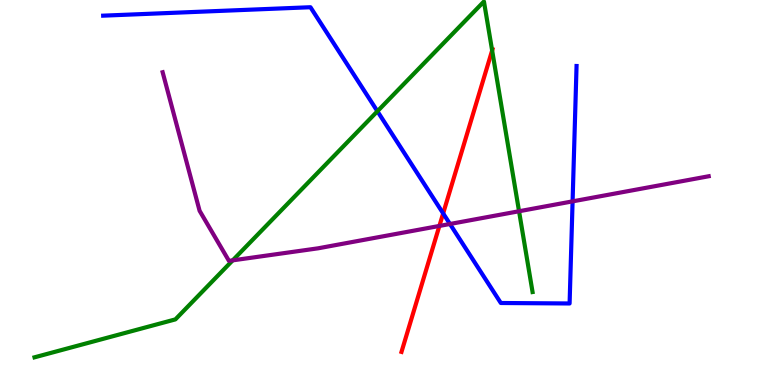[{'lines': ['blue', 'red'], 'intersections': [{'x': 5.72, 'y': 4.46}]}, {'lines': ['green', 'red'], 'intersections': [{'x': 6.35, 'y': 8.69}]}, {'lines': ['purple', 'red'], 'intersections': [{'x': 5.67, 'y': 4.13}]}, {'lines': ['blue', 'green'], 'intersections': [{'x': 4.87, 'y': 7.11}]}, {'lines': ['blue', 'purple'], 'intersections': [{'x': 5.81, 'y': 4.18}, {'x': 7.39, 'y': 4.77}]}, {'lines': ['green', 'purple'], 'intersections': [{'x': 3.0, 'y': 3.24}, {'x': 6.7, 'y': 4.51}]}]